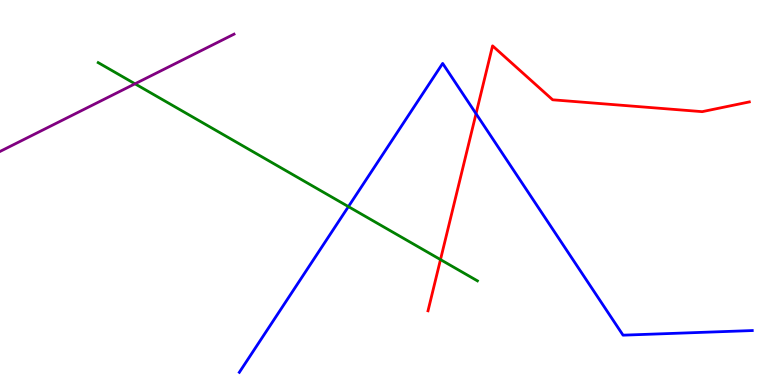[{'lines': ['blue', 'red'], 'intersections': [{'x': 6.14, 'y': 7.05}]}, {'lines': ['green', 'red'], 'intersections': [{'x': 5.68, 'y': 3.26}]}, {'lines': ['purple', 'red'], 'intersections': []}, {'lines': ['blue', 'green'], 'intersections': [{'x': 4.5, 'y': 4.63}]}, {'lines': ['blue', 'purple'], 'intersections': []}, {'lines': ['green', 'purple'], 'intersections': [{'x': 1.74, 'y': 7.82}]}]